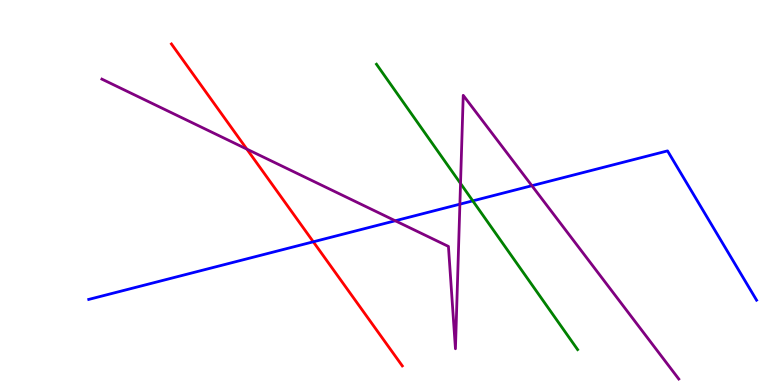[{'lines': ['blue', 'red'], 'intersections': [{'x': 4.04, 'y': 3.72}]}, {'lines': ['green', 'red'], 'intersections': []}, {'lines': ['purple', 'red'], 'intersections': [{'x': 3.18, 'y': 6.13}]}, {'lines': ['blue', 'green'], 'intersections': [{'x': 6.1, 'y': 4.78}]}, {'lines': ['blue', 'purple'], 'intersections': [{'x': 5.1, 'y': 4.27}, {'x': 5.93, 'y': 4.7}, {'x': 6.86, 'y': 5.18}]}, {'lines': ['green', 'purple'], 'intersections': [{'x': 5.94, 'y': 5.23}]}]